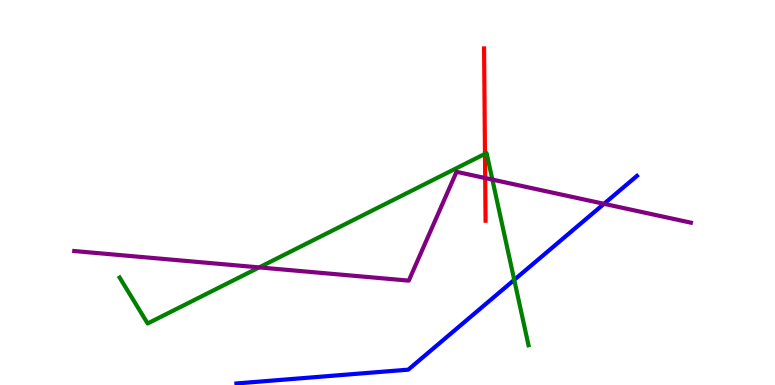[{'lines': ['blue', 'red'], 'intersections': []}, {'lines': ['green', 'red'], 'intersections': [{'x': 6.26, 'y': 6.0}]}, {'lines': ['purple', 'red'], 'intersections': [{'x': 6.26, 'y': 5.38}]}, {'lines': ['blue', 'green'], 'intersections': [{'x': 6.64, 'y': 2.73}]}, {'lines': ['blue', 'purple'], 'intersections': [{'x': 7.79, 'y': 4.71}]}, {'lines': ['green', 'purple'], 'intersections': [{'x': 3.34, 'y': 3.05}, {'x': 6.35, 'y': 5.34}]}]